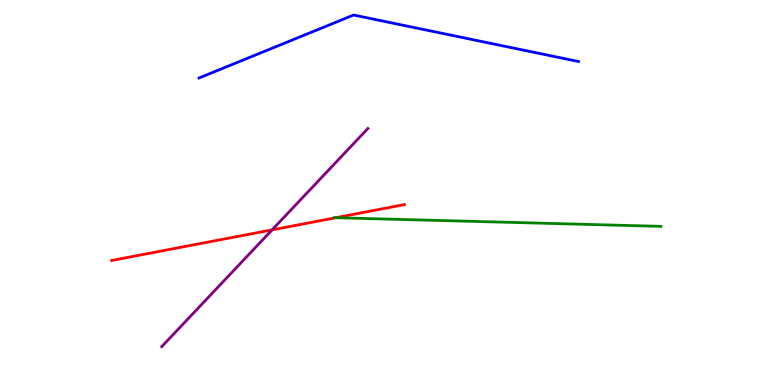[{'lines': ['blue', 'red'], 'intersections': []}, {'lines': ['green', 'red'], 'intersections': [{'x': 4.33, 'y': 4.34}]}, {'lines': ['purple', 'red'], 'intersections': [{'x': 3.51, 'y': 4.03}]}, {'lines': ['blue', 'green'], 'intersections': []}, {'lines': ['blue', 'purple'], 'intersections': []}, {'lines': ['green', 'purple'], 'intersections': []}]